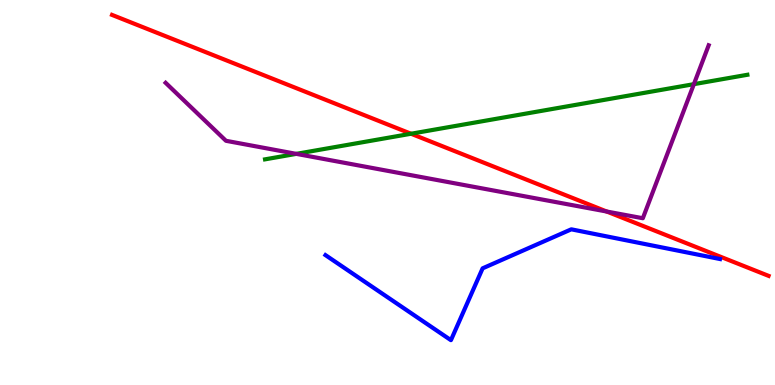[{'lines': ['blue', 'red'], 'intersections': []}, {'lines': ['green', 'red'], 'intersections': [{'x': 5.3, 'y': 6.53}]}, {'lines': ['purple', 'red'], 'intersections': [{'x': 7.83, 'y': 4.51}]}, {'lines': ['blue', 'green'], 'intersections': []}, {'lines': ['blue', 'purple'], 'intersections': []}, {'lines': ['green', 'purple'], 'intersections': [{'x': 3.82, 'y': 6.0}, {'x': 8.95, 'y': 7.81}]}]